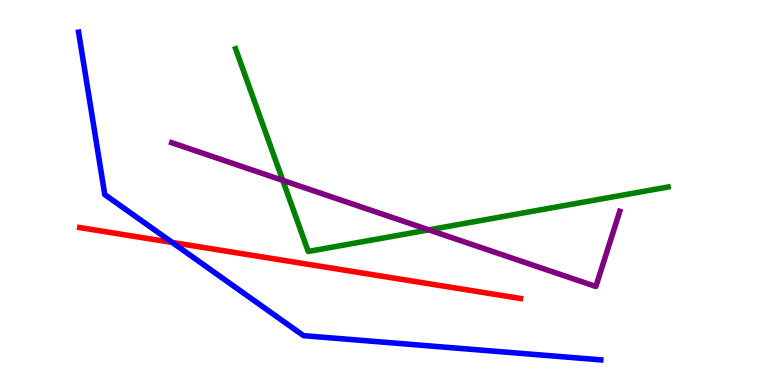[{'lines': ['blue', 'red'], 'intersections': [{'x': 2.22, 'y': 3.7}]}, {'lines': ['green', 'red'], 'intersections': []}, {'lines': ['purple', 'red'], 'intersections': []}, {'lines': ['blue', 'green'], 'intersections': []}, {'lines': ['blue', 'purple'], 'intersections': []}, {'lines': ['green', 'purple'], 'intersections': [{'x': 3.65, 'y': 5.32}, {'x': 5.53, 'y': 4.03}]}]